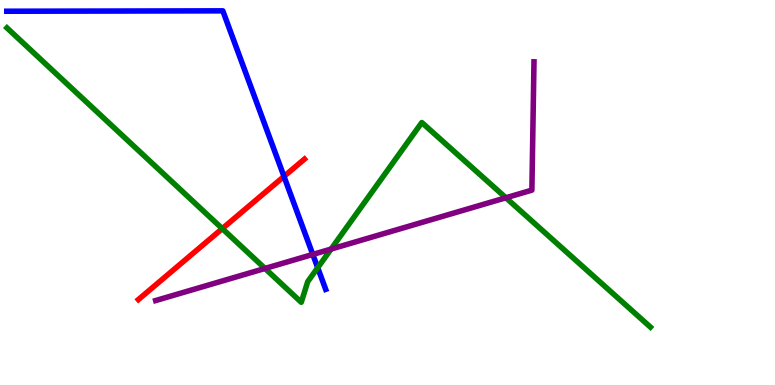[{'lines': ['blue', 'red'], 'intersections': [{'x': 3.66, 'y': 5.42}]}, {'lines': ['green', 'red'], 'intersections': [{'x': 2.87, 'y': 4.06}]}, {'lines': ['purple', 'red'], 'intersections': []}, {'lines': ['blue', 'green'], 'intersections': [{'x': 4.1, 'y': 3.05}]}, {'lines': ['blue', 'purple'], 'intersections': [{'x': 4.04, 'y': 3.39}]}, {'lines': ['green', 'purple'], 'intersections': [{'x': 3.42, 'y': 3.03}, {'x': 4.27, 'y': 3.53}, {'x': 6.53, 'y': 4.86}]}]